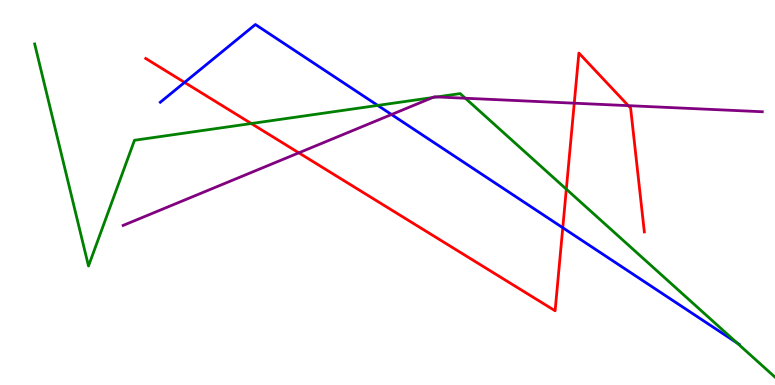[{'lines': ['blue', 'red'], 'intersections': [{'x': 2.38, 'y': 7.86}, {'x': 7.26, 'y': 4.08}]}, {'lines': ['green', 'red'], 'intersections': [{'x': 3.24, 'y': 6.79}, {'x': 7.31, 'y': 5.09}]}, {'lines': ['purple', 'red'], 'intersections': [{'x': 3.86, 'y': 6.03}, {'x': 7.41, 'y': 7.32}, {'x': 8.11, 'y': 7.26}]}, {'lines': ['blue', 'green'], 'intersections': [{'x': 4.87, 'y': 7.26}, {'x': 9.51, 'y': 1.09}]}, {'lines': ['blue', 'purple'], 'intersections': [{'x': 5.05, 'y': 7.03}]}, {'lines': ['green', 'purple'], 'intersections': [{'x': 5.58, 'y': 7.47}, {'x': 5.64, 'y': 7.48}, {'x': 6.0, 'y': 7.45}]}]